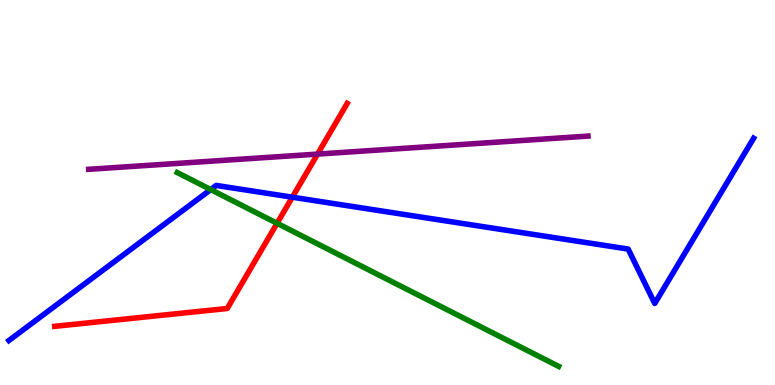[{'lines': ['blue', 'red'], 'intersections': [{'x': 3.77, 'y': 4.88}]}, {'lines': ['green', 'red'], 'intersections': [{'x': 3.58, 'y': 4.2}]}, {'lines': ['purple', 'red'], 'intersections': [{'x': 4.1, 'y': 6.0}]}, {'lines': ['blue', 'green'], 'intersections': [{'x': 2.72, 'y': 5.08}]}, {'lines': ['blue', 'purple'], 'intersections': []}, {'lines': ['green', 'purple'], 'intersections': []}]